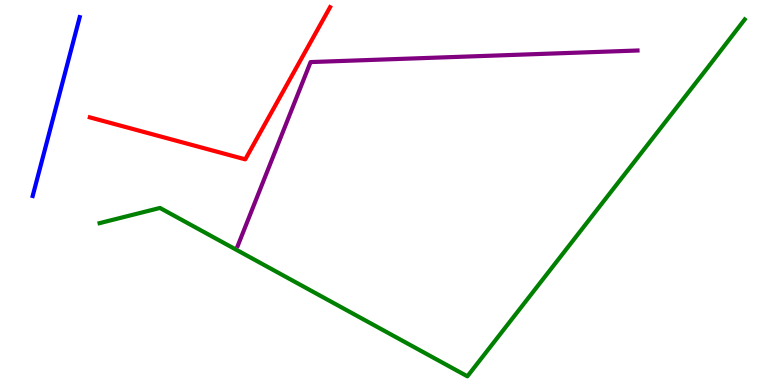[{'lines': ['blue', 'red'], 'intersections': []}, {'lines': ['green', 'red'], 'intersections': []}, {'lines': ['purple', 'red'], 'intersections': []}, {'lines': ['blue', 'green'], 'intersections': []}, {'lines': ['blue', 'purple'], 'intersections': []}, {'lines': ['green', 'purple'], 'intersections': []}]